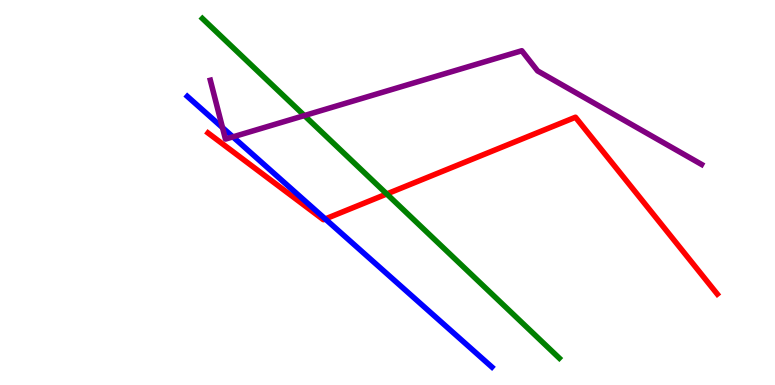[{'lines': ['blue', 'red'], 'intersections': [{'x': 4.2, 'y': 4.31}]}, {'lines': ['green', 'red'], 'intersections': [{'x': 4.99, 'y': 4.96}]}, {'lines': ['purple', 'red'], 'intersections': []}, {'lines': ['blue', 'green'], 'intersections': []}, {'lines': ['blue', 'purple'], 'intersections': [{'x': 2.87, 'y': 6.69}, {'x': 3.01, 'y': 6.44}]}, {'lines': ['green', 'purple'], 'intersections': [{'x': 3.93, 'y': 7.0}]}]